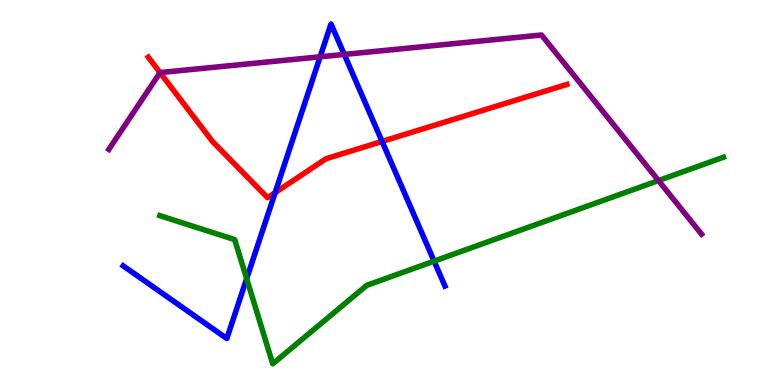[{'lines': ['blue', 'red'], 'intersections': [{'x': 3.55, 'y': 5.0}, {'x': 4.93, 'y': 6.33}]}, {'lines': ['green', 'red'], 'intersections': []}, {'lines': ['purple', 'red'], 'intersections': [{'x': 2.06, 'y': 8.11}]}, {'lines': ['blue', 'green'], 'intersections': [{'x': 3.18, 'y': 2.76}, {'x': 5.6, 'y': 3.22}]}, {'lines': ['blue', 'purple'], 'intersections': [{'x': 4.13, 'y': 8.52}, {'x': 4.44, 'y': 8.59}]}, {'lines': ['green', 'purple'], 'intersections': [{'x': 8.5, 'y': 5.31}]}]